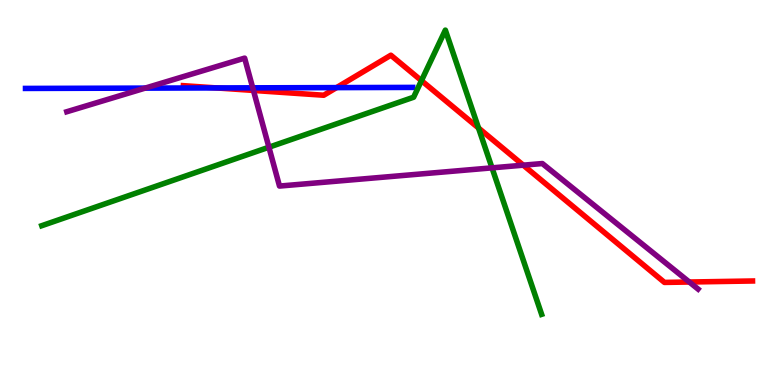[{'lines': ['blue', 'red'], 'intersections': [{'x': 2.79, 'y': 7.72}, {'x': 4.34, 'y': 7.72}]}, {'lines': ['green', 'red'], 'intersections': [{'x': 5.44, 'y': 7.91}, {'x': 6.17, 'y': 6.68}]}, {'lines': ['purple', 'red'], 'intersections': [{'x': 3.27, 'y': 7.65}, {'x': 6.75, 'y': 5.71}, {'x': 8.89, 'y': 2.67}]}, {'lines': ['blue', 'green'], 'intersections': []}, {'lines': ['blue', 'purple'], 'intersections': [{'x': 1.87, 'y': 7.71}, {'x': 3.26, 'y': 7.72}]}, {'lines': ['green', 'purple'], 'intersections': [{'x': 3.47, 'y': 6.18}, {'x': 6.35, 'y': 5.64}]}]